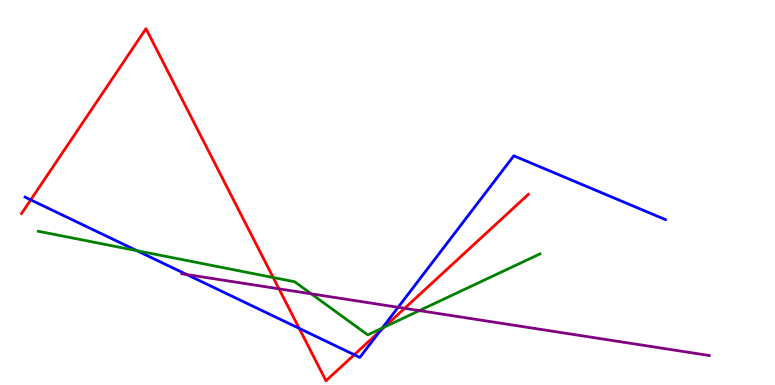[{'lines': ['blue', 'red'], 'intersections': [{'x': 0.397, 'y': 4.81}, {'x': 3.86, 'y': 1.47}, {'x': 4.57, 'y': 0.786}, {'x': 4.9, 'y': 1.4}]}, {'lines': ['green', 'red'], 'intersections': [{'x': 3.53, 'y': 2.79}, {'x': 4.96, 'y': 1.5}]}, {'lines': ['purple', 'red'], 'intersections': [{'x': 3.6, 'y': 2.5}, {'x': 5.22, 'y': 1.99}]}, {'lines': ['blue', 'green'], 'intersections': [{'x': 1.77, 'y': 3.49}, {'x': 4.93, 'y': 1.48}]}, {'lines': ['blue', 'purple'], 'intersections': [{'x': 2.41, 'y': 2.87}, {'x': 5.14, 'y': 2.02}]}, {'lines': ['green', 'purple'], 'intersections': [{'x': 4.02, 'y': 2.37}, {'x': 5.41, 'y': 1.93}]}]